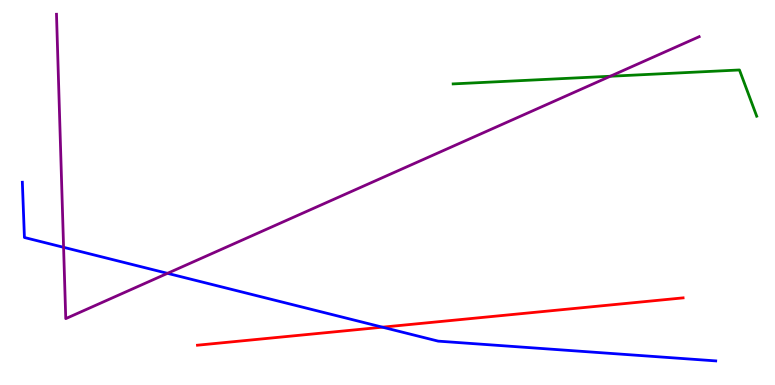[{'lines': ['blue', 'red'], 'intersections': [{'x': 4.93, 'y': 1.5}]}, {'lines': ['green', 'red'], 'intersections': []}, {'lines': ['purple', 'red'], 'intersections': []}, {'lines': ['blue', 'green'], 'intersections': []}, {'lines': ['blue', 'purple'], 'intersections': [{'x': 0.82, 'y': 3.58}, {'x': 2.16, 'y': 2.9}]}, {'lines': ['green', 'purple'], 'intersections': [{'x': 7.87, 'y': 8.02}]}]